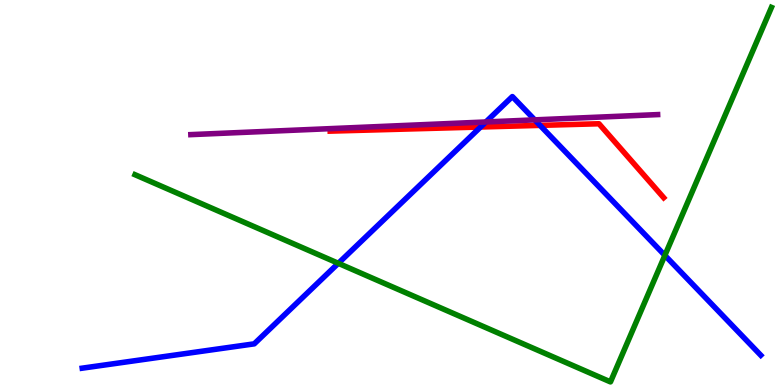[{'lines': ['blue', 'red'], 'intersections': [{'x': 6.2, 'y': 6.7}, {'x': 6.97, 'y': 6.74}]}, {'lines': ['green', 'red'], 'intersections': []}, {'lines': ['purple', 'red'], 'intersections': []}, {'lines': ['blue', 'green'], 'intersections': [{'x': 4.37, 'y': 3.16}, {'x': 8.58, 'y': 3.37}]}, {'lines': ['blue', 'purple'], 'intersections': [{'x': 6.27, 'y': 6.83}, {'x': 6.9, 'y': 6.89}]}, {'lines': ['green', 'purple'], 'intersections': []}]